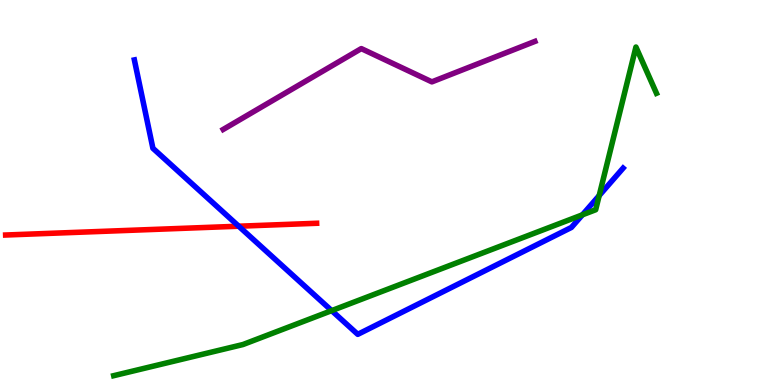[{'lines': ['blue', 'red'], 'intersections': [{'x': 3.08, 'y': 4.12}]}, {'lines': ['green', 'red'], 'intersections': []}, {'lines': ['purple', 'red'], 'intersections': []}, {'lines': ['blue', 'green'], 'intersections': [{'x': 4.28, 'y': 1.93}, {'x': 7.52, 'y': 4.42}, {'x': 7.73, 'y': 4.92}]}, {'lines': ['blue', 'purple'], 'intersections': []}, {'lines': ['green', 'purple'], 'intersections': []}]